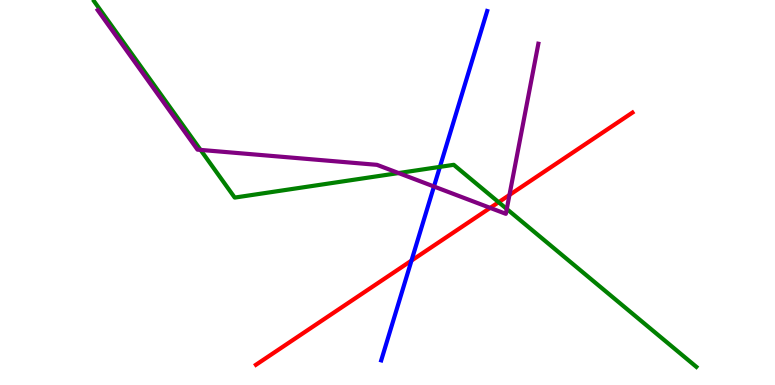[{'lines': ['blue', 'red'], 'intersections': [{'x': 5.31, 'y': 3.23}]}, {'lines': ['green', 'red'], 'intersections': [{'x': 6.43, 'y': 4.75}]}, {'lines': ['purple', 'red'], 'intersections': [{'x': 6.33, 'y': 4.6}, {'x': 6.57, 'y': 4.94}]}, {'lines': ['blue', 'green'], 'intersections': [{'x': 5.68, 'y': 5.67}]}, {'lines': ['blue', 'purple'], 'intersections': [{'x': 5.6, 'y': 5.16}]}, {'lines': ['green', 'purple'], 'intersections': [{'x': 2.59, 'y': 6.11}, {'x': 5.14, 'y': 5.5}, {'x': 6.54, 'y': 4.57}]}]